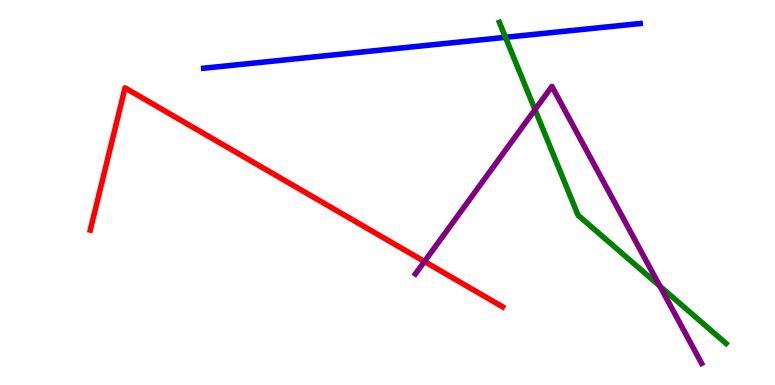[{'lines': ['blue', 'red'], 'intersections': []}, {'lines': ['green', 'red'], 'intersections': []}, {'lines': ['purple', 'red'], 'intersections': [{'x': 5.48, 'y': 3.21}]}, {'lines': ['blue', 'green'], 'intersections': [{'x': 6.52, 'y': 9.03}]}, {'lines': ['blue', 'purple'], 'intersections': []}, {'lines': ['green', 'purple'], 'intersections': [{'x': 6.9, 'y': 7.15}, {'x': 8.51, 'y': 2.57}]}]